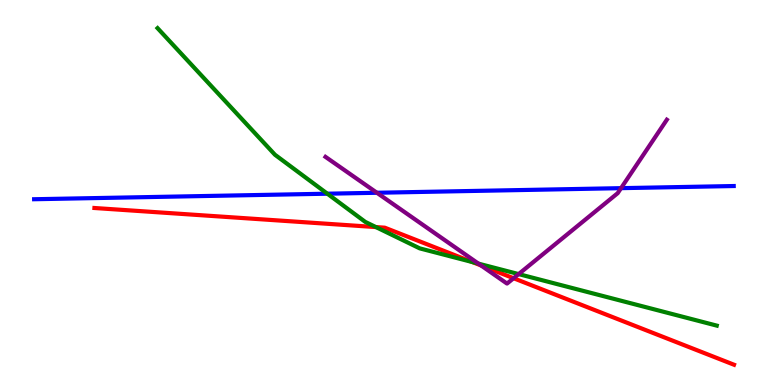[{'lines': ['blue', 'red'], 'intersections': []}, {'lines': ['green', 'red'], 'intersections': [{'x': 4.85, 'y': 4.1}, {'x': 6.1, 'y': 3.19}]}, {'lines': ['purple', 'red'], 'intersections': [{'x': 6.21, 'y': 3.1}, {'x': 6.63, 'y': 2.77}]}, {'lines': ['blue', 'green'], 'intersections': [{'x': 4.22, 'y': 4.97}]}, {'lines': ['blue', 'purple'], 'intersections': [{'x': 4.86, 'y': 4.99}, {'x': 8.01, 'y': 5.11}]}, {'lines': ['green', 'purple'], 'intersections': [{'x': 6.17, 'y': 3.15}, {'x': 6.69, 'y': 2.88}]}]